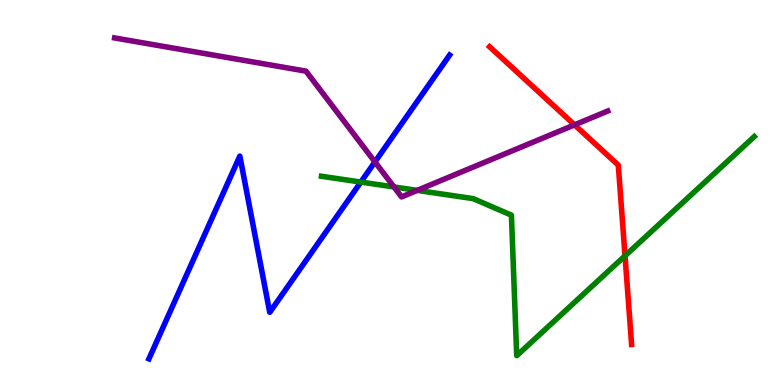[{'lines': ['blue', 'red'], 'intersections': []}, {'lines': ['green', 'red'], 'intersections': [{'x': 8.06, 'y': 3.36}]}, {'lines': ['purple', 'red'], 'intersections': [{'x': 7.41, 'y': 6.76}]}, {'lines': ['blue', 'green'], 'intersections': [{'x': 4.66, 'y': 5.27}]}, {'lines': ['blue', 'purple'], 'intersections': [{'x': 4.84, 'y': 5.79}]}, {'lines': ['green', 'purple'], 'intersections': [{'x': 5.08, 'y': 5.14}, {'x': 5.38, 'y': 5.06}]}]